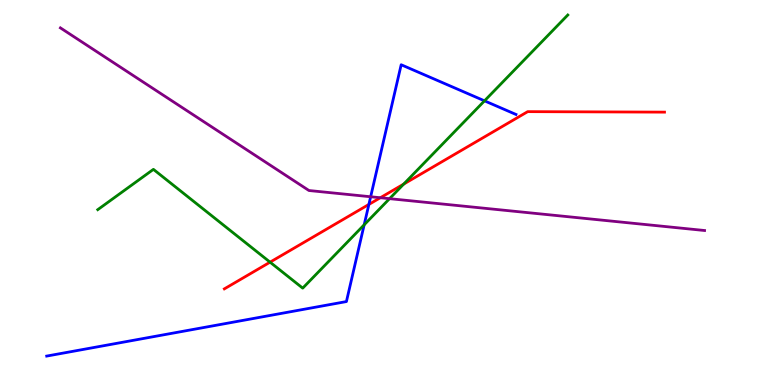[{'lines': ['blue', 'red'], 'intersections': [{'x': 4.76, 'y': 4.69}]}, {'lines': ['green', 'red'], 'intersections': [{'x': 3.48, 'y': 3.19}, {'x': 5.21, 'y': 5.22}]}, {'lines': ['purple', 'red'], 'intersections': [{'x': 4.91, 'y': 4.86}]}, {'lines': ['blue', 'green'], 'intersections': [{'x': 4.7, 'y': 4.16}, {'x': 6.25, 'y': 7.38}]}, {'lines': ['blue', 'purple'], 'intersections': [{'x': 4.78, 'y': 4.89}]}, {'lines': ['green', 'purple'], 'intersections': [{'x': 5.03, 'y': 4.84}]}]